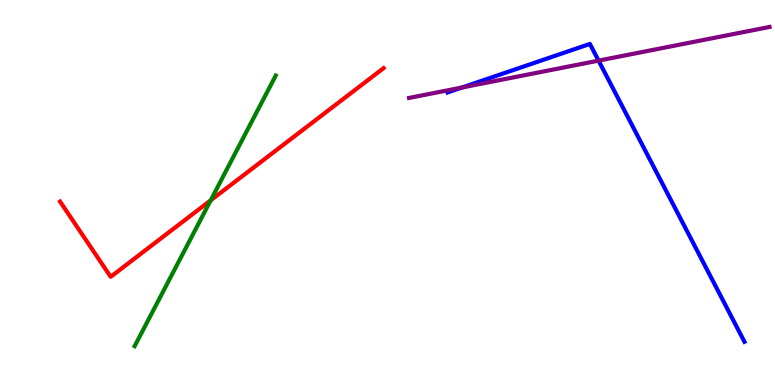[{'lines': ['blue', 'red'], 'intersections': []}, {'lines': ['green', 'red'], 'intersections': [{'x': 2.72, 'y': 4.8}]}, {'lines': ['purple', 'red'], 'intersections': []}, {'lines': ['blue', 'green'], 'intersections': []}, {'lines': ['blue', 'purple'], 'intersections': [{'x': 5.96, 'y': 7.73}, {'x': 7.72, 'y': 8.43}]}, {'lines': ['green', 'purple'], 'intersections': []}]